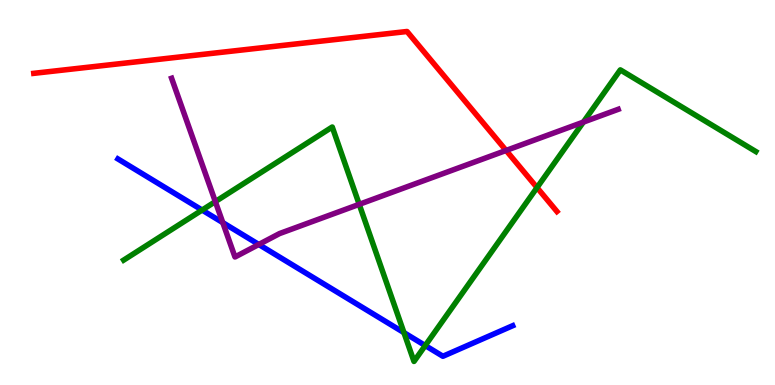[{'lines': ['blue', 'red'], 'intersections': []}, {'lines': ['green', 'red'], 'intersections': [{'x': 6.93, 'y': 5.13}]}, {'lines': ['purple', 'red'], 'intersections': [{'x': 6.53, 'y': 6.09}]}, {'lines': ['blue', 'green'], 'intersections': [{'x': 2.61, 'y': 4.54}, {'x': 5.21, 'y': 1.36}, {'x': 5.49, 'y': 1.02}]}, {'lines': ['blue', 'purple'], 'intersections': [{'x': 2.87, 'y': 4.22}, {'x': 3.34, 'y': 3.65}]}, {'lines': ['green', 'purple'], 'intersections': [{'x': 2.78, 'y': 4.76}, {'x': 4.64, 'y': 4.69}, {'x': 7.53, 'y': 6.83}]}]